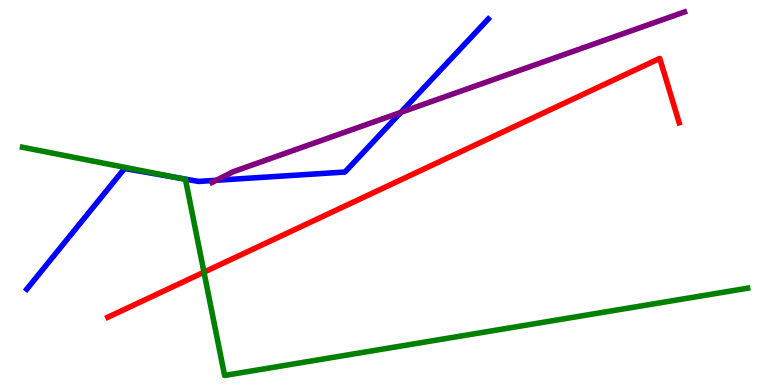[{'lines': ['blue', 'red'], 'intersections': []}, {'lines': ['green', 'red'], 'intersections': [{'x': 2.63, 'y': 2.93}]}, {'lines': ['purple', 'red'], 'intersections': []}, {'lines': ['blue', 'green'], 'intersections': [{'x': 2.31, 'y': 5.38}]}, {'lines': ['blue', 'purple'], 'intersections': [{'x': 2.79, 'y': 5.32}, {'x': 5.17, 'y': 7.08}]}, {'lines': ['green', 'purple'], 'intersections': []}]